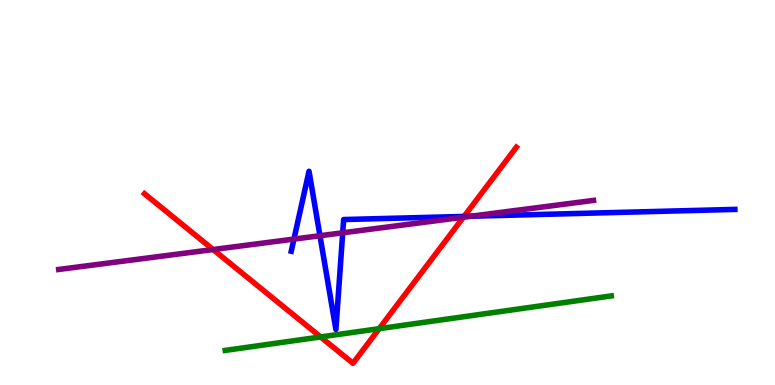[{'lines': ['blue', 'red'], 'intersections': [{'x': 5.99, 'y': 4.38}]}, {'lines': ['green', 'red'], 'intersections': [{'x': 4.14, 'y': 1.25}, {'x': 4.89, 'y': 1.46}]}, {'lines': ['purple', 'red'], 'intersections': [{'x': 2.75, 'y': 3.52}, {'x': 5.98, 'y': 4.36}]}, {'lines': ['blue', 'green'], 'intersections': []}, {'lines': ['blue', 'purple'], 'intersections': [{'x': 3.79, 'y': 3.79}, {'x': 4.13, 'y': 3.88}, {'x': 4.42, 'y': 3.95}, {'x': 6.08, 'y': 4.38}]}, {'lines': ['green', 'purple'], 'intersections': []}]